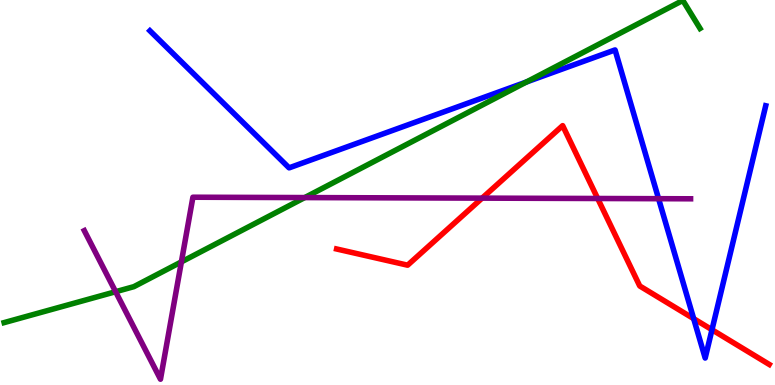[{'lines': ['blue', 'red'], 'intersections': [{'x': 8.95, 'y': 1.72}, {'x': 9.19, 'y': 1.44}]}, {'lines': ['green', 'red'], 'intersections': []}, {'lines': ['purple', 'red'], 'intersections': [{'x': 6.22, 'y': 4.85}, {'x': 7.71, 'y': 4.84}]}, {'lines': ['blue', 'green'], 'intersections': [{'x': 6.79, 'y': 7.87}]}, {'lines': ['blue', 'purple'], 'intersections': [{'x': 8.5, 'y': 4.84}]}, {'lines': ['green', 'purple'], 'intersections': [{'x': 1.49, 'y': 2.42}, {'x': 2.34, 'y': 3.2}, {'x': 3.93, 'y': 4.87}]}]